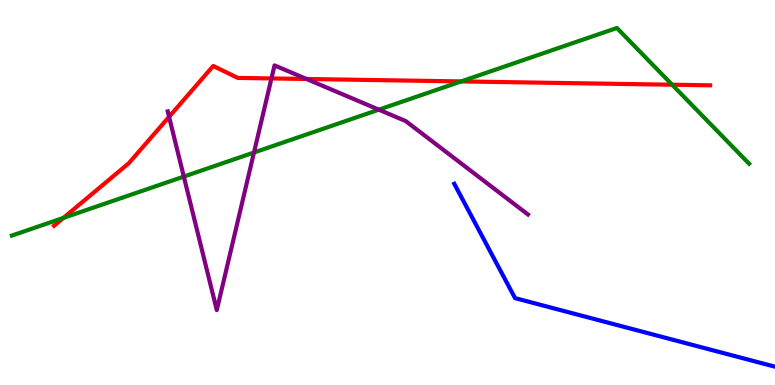[{'lines': ['blue', 'red'], 'intersections': []}, {'lines': ['green', 'red'], 'intersections': [{'x': 0.819, 'y': 4.34}, {'x': 5.95, 'y': 7.89}, {'x': 8.67, 'y': 7.8}]}, {'lines': ['purple', 'red'], 'intersections': [{'x': 2.18, 'y': 6.97}, {'x': 3.5, 'y': 7.96}, {'x': 3.96, 'y': 7.95}]}, {'lines': ['blue', 'green'], 'intersections': []}, {'lines': ['blue', 'purple'], 'intersections': []}, {'lines': ['green', 'purple'], 'intersections': [{'x': 2.37, 'y': 5.41}, {'x': 3.28, 'y': 6.04}, {'x': 4.89, 'y': 7.15}]}]